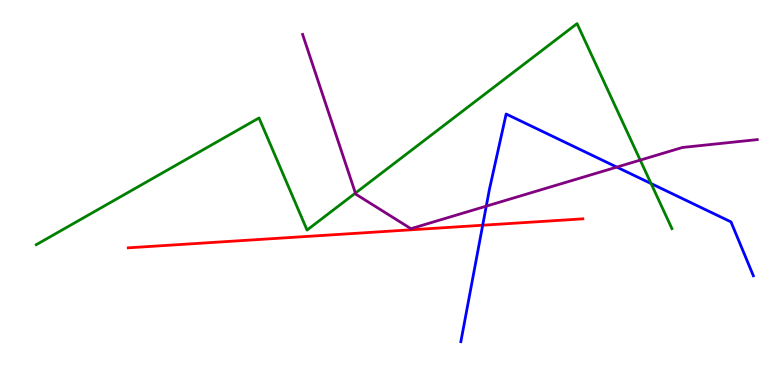[{'lines': ['blue', 'red'], 'intersections': [{'x': 6.23, 'y': 4.15}]}, {'lines': ['green', 'red'], 'intersections': []}, {'lines': ['purple', 'red'], 'intersections': []}, {'lines': ['blue', 'green'], 'intersections': [{'x': 8.4, 'y': 5.23}]}, {'lines': ['blue', 'purple'], 'intersections': [{'x': 6.27, 'y': 4.65}, {'x': 7.96, 'y': 5.66}]}, {'lines': ['green', 'purple'], 'intersections': [{'x': 4.59, 'y': 4.98}, {'x': 8.26, 'y': 5.84}]}]